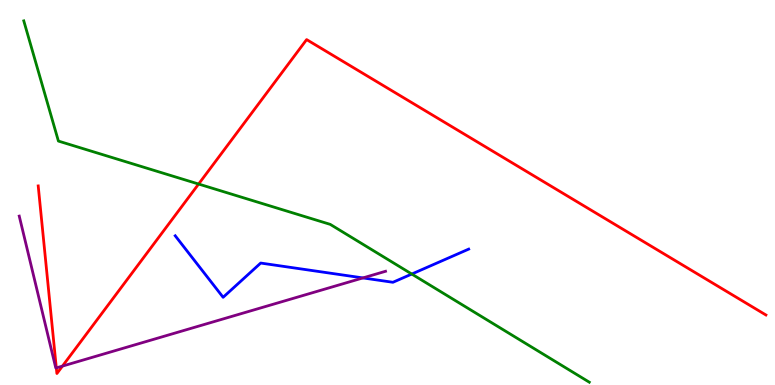[{'lines': ['blue', 'red'], 'intersections': []}, {'lines': ['green', 'red'], 'intersections': [{'x': 2.56, 'y': 5.22}]}, {'lines': ['purple', 'red'], 'intersections': [{'x': 0.727, 'y': 0.444}, {'x': 0.806, 'y': 0.491}]}, {'lines': ['blue', 'green'], 'intersections': [{'x': 5.31, 'y': 2.88}]}, {'lines': ['blue', 'purple'], 'intersections': [{'x': 4.68, 'y': 2.78}]}, {'lines': ['green', 'purple'], 'intersections': []}]